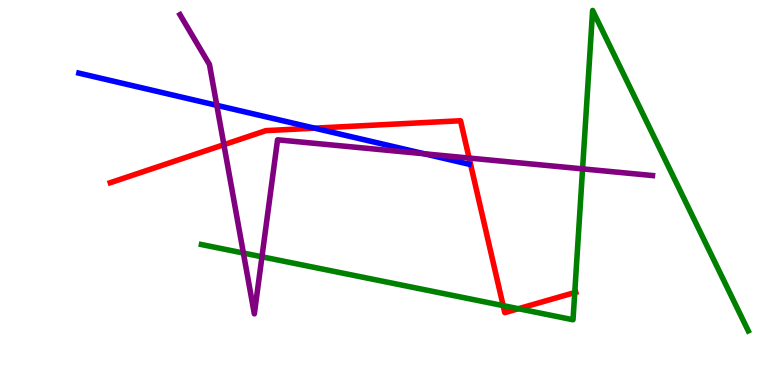[{'lines': ['blue', 'red'], 'intersections': [{'x': 4.06, 'y': 6.67}]}, {'lines': ['green', 'red'], 'intersections': [{'x': 6.49, 'y': 2.06}, {'x': 6.69, 'y': 1.98}, {'x': 7.42, 'y': 2.4}]}, {'lines': ['purple', 'red'], 'intersections': [{'x': 2.89, 'y': 6.24}, {'x': 6.05, 'y': 5.89}]}, {'lines': ['blue', 'green'], 'intersections': []}, {'lines': ['blue', 'purple'], 'intersections': [{'x': 2.8, 'y': 7.26}, {'x': 5.48, 'y': 6.01}]}, {'lines': ['green', 'purple'], 'intersections': [{'x': 3.14, 'y': 3.43}, {'x': 3.38, 'y': 3.33}, {'x': 7.52, 'y': 5.61}]}]